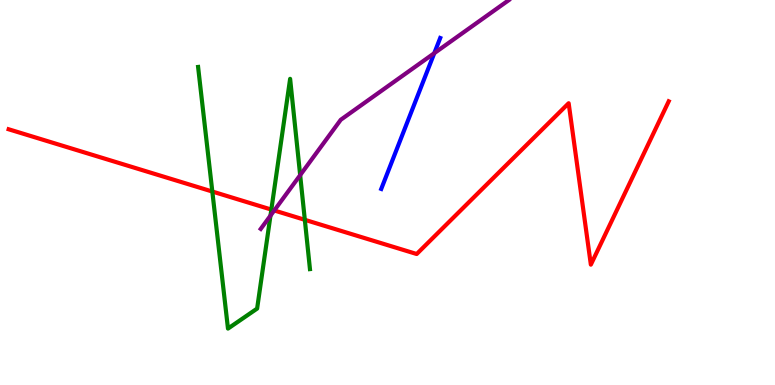[{'lines': ['blue', 'red'], 'intersections': []}, {'lines': ['green', 'red'], 'intersections': [{'x': 2.74, 'y': 5.03}, {'x': 3.5, 'y': 4.56}, {'x': 3.93, 'y': 4.29}]}, {'lines': ['purple', 'red'], 'intersections': [{'x': 3.54, 'y': 4.53}]}, {'lines': ['blue', 'green'], 'intersections': []}, {'lines': ['blue', 'purple'], 'intersections': [{'x': 5.6, 'y': 8.62}]}, {'lines': ['green', 'purple'], 'intersections': [{'x': 3.49, 'y': 4.4}, {'x': 3.87, 'y': 5.45}]}]